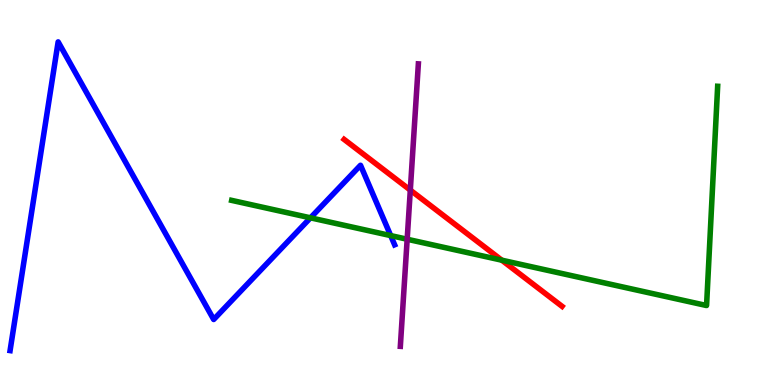[{'lines': ['blue', 'red'], 'intersections': []}, {'lines': ['green', 'red'], 'intersections': [{'x': 6.48, 'y': 3.24}]}, {'lines': ['purple', 'red'], 'intersections': [{'x': 5.29, 'y': 5.06}]}, {'lines': ['blue', 'green'], 'intersections': [{'x': 4.01, 'y': 4.34}, {'x': 5.04, 'y': 3.88}]}, {'lines': ['blue', 'purple'], 'intersections': []}, {'lines': ['green', 'purple'], 'intersections': [{'x': 5.25, 'y': 3.79}]}]